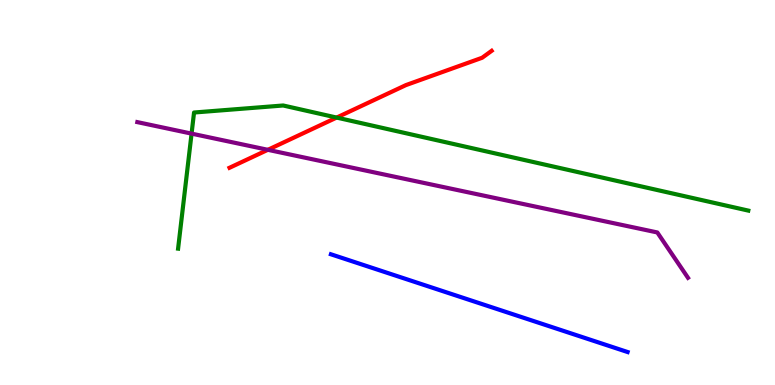[{'lines': ['blue', 'red'], 'intersections': []}, {'lines': ['green', 'red'], 'intersections': [{'x': 4.34, 'y': 6.95}]}, {'lines': ['purple', 'red'], 'intersections': [{'x': 3.46, 'y': 6.11}]}, {'lines': ['blue', 'green'], 'intersections': []}, {'lines': ['blue', 'purple'], 'intersections': []}, {'lines': ['green', 'purple'], 'intersections': [{'x': 2.47, 'y': 6.53}]}]